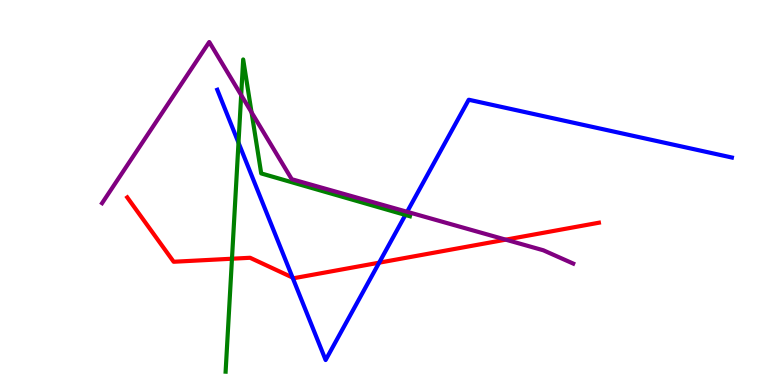[{'lines': ['blue', 'red'], 'intersections': [{'x': 3.77, 'y': 2.79}, {'x': 4.89, 'y': 3.18}]}, {'lines': ['green', 'red'], 'intersections': [{'x': 2.99, 'y': 3.28}]}, {'lines': ['purple', 'red'], 'intersections': [{'x': 6.53, 'y': 3.78}]}, {'lines': ['blue', 'green'], 'intersections': [{'x': 3.08, 'y': 6.29}, {'x': 5.23, 'y': 4.42}]}, {'lines': ['blue', 'purple'], 'intersections': [{'x': 5.25, 'y': 4.5}]}, {'lines': ['green', 'purple'], 'intersections': [{'x': 3.11, 'y': 7.53}, {'x': 3.25, 'y': 7.08}]}]